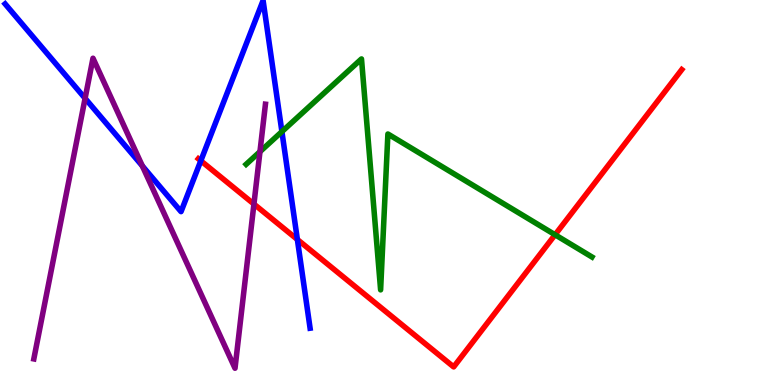[{'lines': ['blue', 'red'], 'intersections': [{'x': 2.59, 'y': 5.82}, {'x': 3.84, 'y': 3.78}]}, {'lines': ['green', 'red'], 'intersections': [{'x': 7.16, 'y': 3.9}]}, {'lines': ['purple', 'red'], 'intersections': [{'x': 3.28, 'y': 4.7}]}, {'lines': ['blue', 'green'], 'intersections': [{'x': 3.64, 'y': 6.58}]}, {'lines': ['blue', 'purple'], 'intersections': [{'x': 1.1, 'y': 7.45}, {'x': 1.84, 'y': 5.69}]}, {'lines': ['green', 'purple'], 'intersections': [{'x': 3.35, 'y': 6.06}]}]